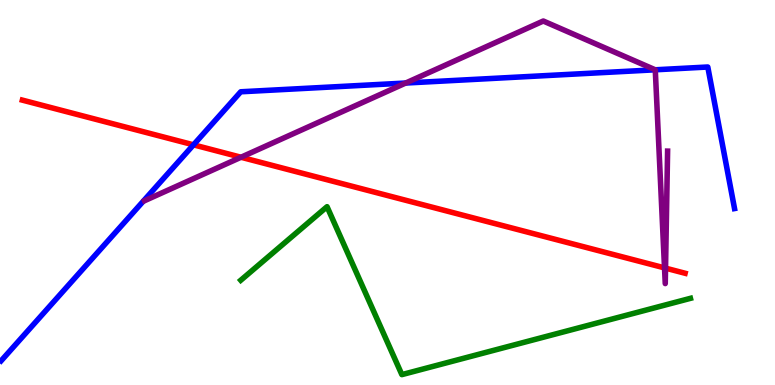[{'lines': ['blue', 'red'], 'intersections': [{'x': 2.5, 'y': 6.24}]}, {'lines': ['green', 'red'], 'intersections': []}, {'lines': ['purple', 'red'], 'intersections': [{'x': 3.11, 'y': 5.92}, {'x': 8.57, 'y': 3.04}, {'x': 8.59, 'y': 3.04}]}, {'lines': ['blue', 'green'], 'intersections': []}, {'lines': ['blue', 'purple'], 'intersections': [{'x': 5.23, 'y': 7.84}, {'x': 8.45, 'y': 8.19}]}, {'lines': ['green', 'purple'], 'intersections': []}]